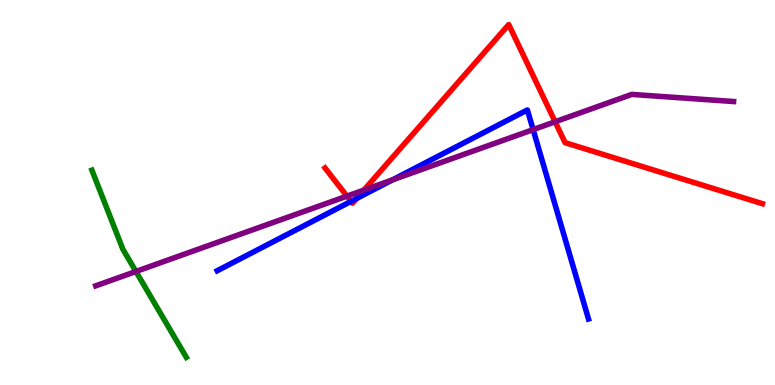[{'lines': ['blue', 'red'], 'intersections': [{'x': 4.53, 'y': 4.77}, {'x': 4.6, 'y': 4.84}]}, {'lines': ['green', 'red'], 'intersections': []}, {'lines': ['purple', 'red'], 'intersections': [{'x': 4.48, 'y': 4.91}, {'x': 4.7, 'y': 5.06}, {'x': 7.16, 'y': 6.84}]}, {'lines': ['blue', 'green'], 'intersections': []}, {'lines': ['blue', 'purple'], 'intersections': [{'x': 5.07, 'y': 5.33}, {'x': 6.88, 'y': 6.63}]}, {'lines': ['green', 'purple'], 'intersections': [{'x': 1.75, 'y': 2.95}]}]